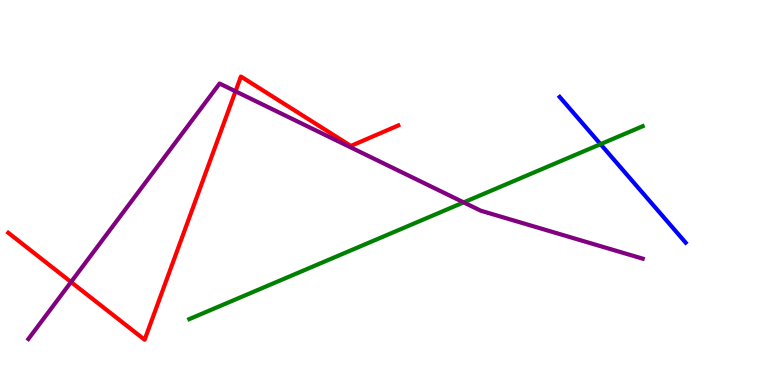[{'lines': ['blue', 'red'], 'intersections': []}, {'lines': ['green', 'red'], 'intersections': []}, {'lines': ['purple', 'red'], 'intersections': [{'x': 0.917, 'y': 2.67}, {'x': 3.04, 'y': 7.63}]}, {'lines': ['blue', 'green'], 'intersections': [{'x': 7.75, 'y': 6.26}]}, {'lines': ['blue', 'purple'], 'intersections': []}, {'lines': ['green', 'purple'], 'intersections': [{'x': 5.98, 'y': 4.74}]}]